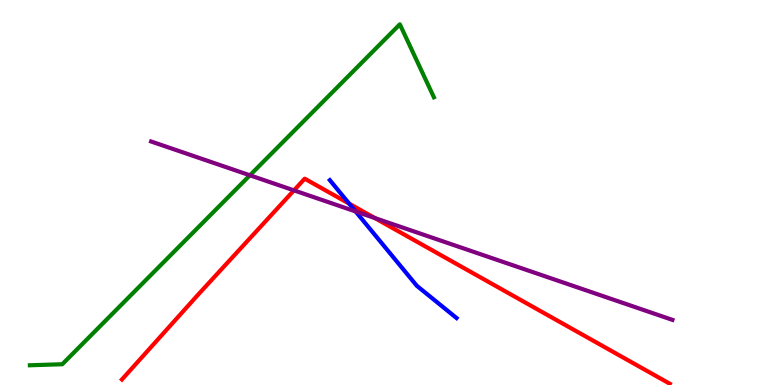[{'lines': ['blue', 'red'], 'intersections': [{'x': 4.51, 'y': 4.71}]}, {'lines': ['green', 'red'], 'intersections': []}, {'lines': ['purple', 'red'], 'intersections': [{'x': 3.79, 'y': 5.06}, {'x': 4.84, 'y': 4.34}]}, {'lines': ['blue', 'green'], 'intersections': []}, {'lines': ['blue', 'purple'], 'intersections': [{'x': 4.59, 'y': 4.51}]}, {'lines': ['green', 'purple'], 'intersections': [{'x': 3.22, 'y': 5.45}]}]